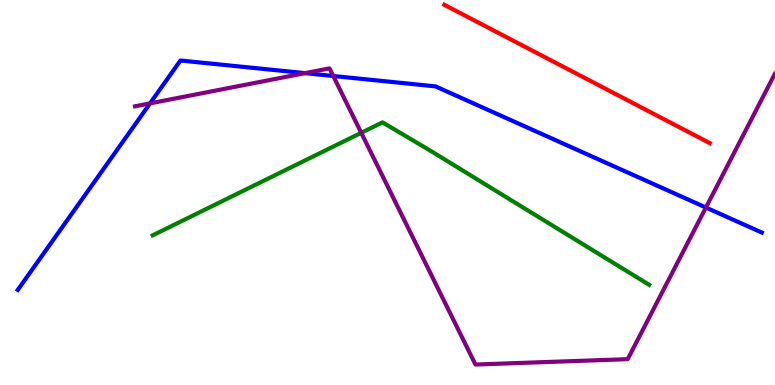[{'lines': ['blue', 'red'], 'intersections': []}, {'lines': ['green', 'red'], 'intersections': []}, {'lines': ['purple', 'red'], 'intersections': []}, {'lines': ['blue', 'green'], 'intersections': []}, {'lines': ['blue', 'purple'], 'intersections': [{'x': 1.94, 'y': 7.31}, {'x': 3.94, 'y': 8.1}, {'x': 4.3, 'y': 8.03}, {'x': 9.11, 'y': 4.61}]}, {'lines': ['green', 'purple'], 'intersections': [{'x': 4.66, 'y': 6.55}]}]